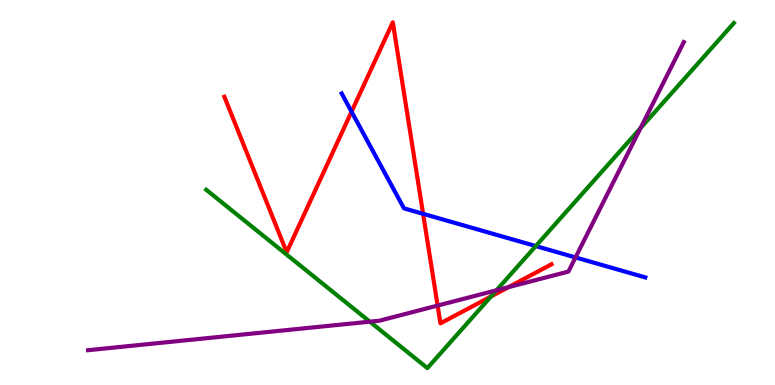[{'lines': ['blue', 'red'], 'intersections': [{'x': 4.54, 'y': 7.1}, {'x': 5.46, 'y': 4.45}]}, {'lines': ['green', 'red'], 'intersections': [{'x': 6.34, 'y': 2.3}]}, {'lines': ['purple', 'red'], 'intersections': [{'x': 5.65, 'y': 2.06}, {'x': 6.56, 'y': 2.54}]}, {'lines': ['blue', 'green'], 'intersections': [{'x': 6.91, 'y': 3.61}]}, {'lines': ['blue', 'purple'], 'intersections': [{'x': 7.43, 'y': 3.31}]}, {'lines': ['green', 'purple'], 'intersections': [{'x': 4.77, 'y': 1.64}, {'x': 6.41, 'y': 2.46}, {'x': 8.27, 'y': 6.67}]}]